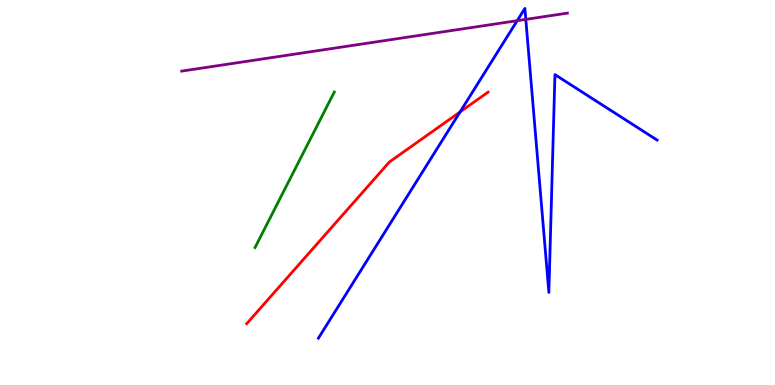[{'lines': ['blue', 'red'], 'intersections': [{'x': 5.94, 'y': 7.09}]}, {'lines': ['green', 'red'], 'intersections': []}, {'lines': ['purple', 'red'], 'intersections': []}, {'lines': ['blue', 'green'], 'intersections': []}, {'lines': ['blue', 'purple'], 'intersections': [{'x': 6.67, 'y': 9.46}, {'x': 6.78, 'y': 9.5}]}, {'lines': ['green', 'purple'], 'intersections': []}]